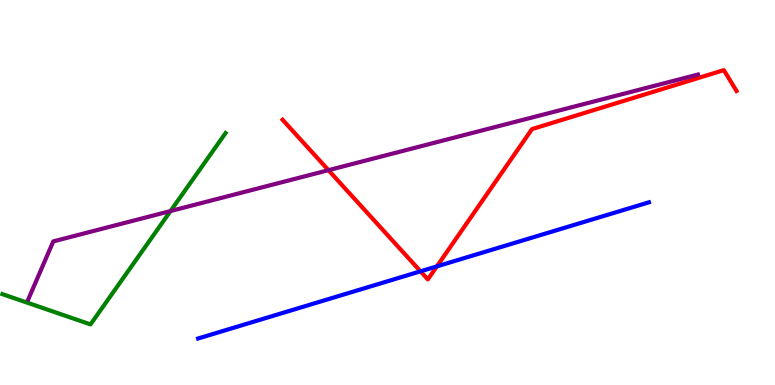[{'lines': ['blue', 'red'], 'intersections': [{'x': 5.43, 'y': 2.95}, {'x': 5.64, 'y': 3.08}]}, {'lines': ['green', 'red'], 'intersections': []}, {'lines': ['purple', 'red'], 'intersections': [{'x': 4.24, 'y': 5.58}]}, {'lines': ['blue', 'green'], 'intersections': []}, {'lines': ['blue', 'purple'], 'intersections': []}, {'lines': ['green', 'purple'], 'intersections': [{'x': 2.2, 'y': 4.52}]}]